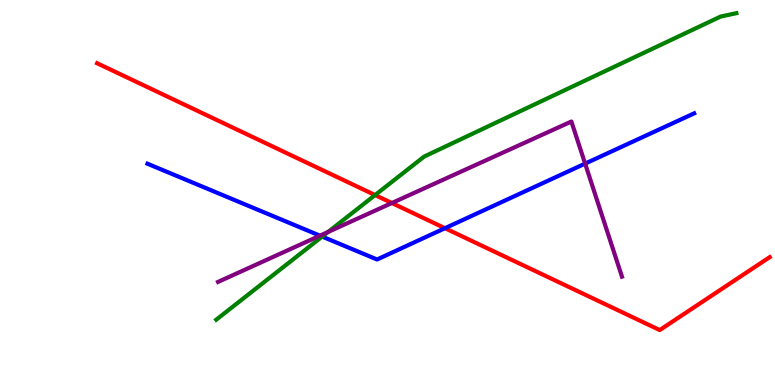[{'lines': ['blue', 'red'], 'intersections': [{'x': 5.74, 'y': 4.07}]}, {'lines': ['green', 'red'], 'intersections': [{'x': 4.84, 'y': 4.93}]}, {'lines': ['purple', 'red'], 'intersections': [{'x': 5.06, 'y': 4.73}]}, {'lines': ['blue', 'green'], 'intersections': [{'x': 4.16, 'y': 3.85}]}, {'lines': ['blue', 'purple'], 'intersections': [{'x': 4.13, 'y': 3.88}, {'x': 7.55, 'y': 5.75}]}, {'lines': ['green', 'purple'], 'intersections': [{'x': 4.23, 'y': 3.97}]}]